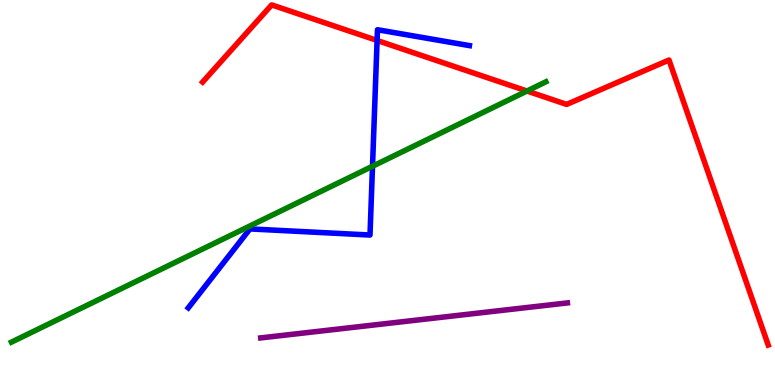[{'lines': ['blue', 'red'], 'intersections': [{'x': 4.87, 'y': 8.95}]}, {'lines': ['green', 'red'], 'intersections': [{'x': 6.8, 'y': 7.64}]}, {'lines': ['purple', 'red'], 'intersections': []}, {'lines': ['blue', 'green'], 'intersections': [{'x': 4.81, 'y': 5.68}]}, {'lines': ['blue', 'purple'], 'intersections': []}, {'lines': ['green', 'purple'], 'intersections': []}]